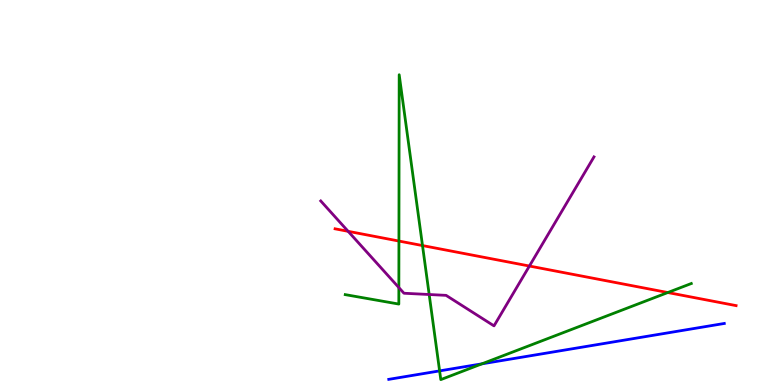[{'lines': ['blue', 'red'], 'intersections': []}, {'lines': ['green', 'red'], 'intersections': [{'x': 5.15, 'y': 3.74}, {'x': 5.45, 'y': 3.62}, {'x': 8.62, 'y': 2.4}]}, {'lines': ['purple', 'red'], 'intersections': [{'x': 4.49, 'y': 3.99}, {'x': 6.83, 'y': 3.09}]}, {'lines': ['blue', 'green'], 'intersections': [{'x': 5.67, 'y': 0.367}, {'x': 6.22, 'y': 0.55}]}, {'lines': ['blue', 'purple'], 'intersections': []}, {'lines': ['green', 'purple'], 'intersections': [{'x': 5.15, 'y': 2.53}, {'x': 5.54, 'y': 2.35}]}]